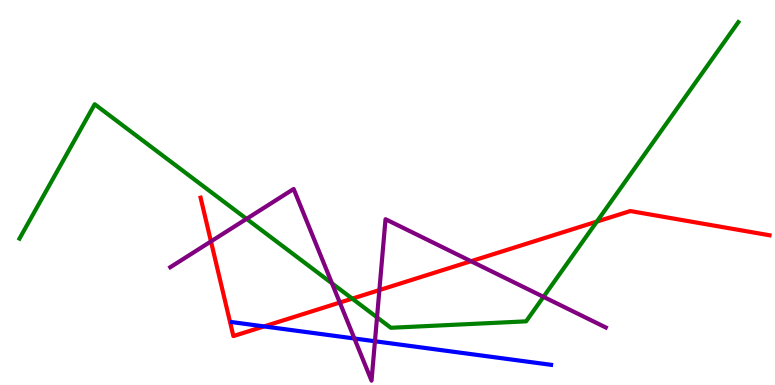[{'lines': ['blue', 'red'], 'intersections': [{'x': 3.41, 'y': 1.52}]}, {'lines': ['green', 'red'], 'intersections': [{'x': 4.55, 'y': 2.24}, {'x': 7.7, 'y': 4.24}]}, {'lines': ['purple', 'red'], 'intersections': [{'x': 2.72, 'y': 3.73}, {'x': 4.38, 'y': 2.14}, {'x': 4.9, 'y': 2.47}, {'x': 6.08, 'y': 3.21}]}, {'lines': ['blue', 'green'], 'intersections': []}, {'lines': ['blue', 'purple'], 'intersections': [{'x': 4.57, 'y': 1.21}, {'x': 4.84, 'y': 1.14}]}, {'lines': ['green', 'purple'], 'intersections': [{'x': 3.18, 'y': 4.32}, {'x': 4.28, 'y': 2.64}, {'x': 4.86, 'y': 1.76}, {'x': 7.01, 'y': 2.29}]}]